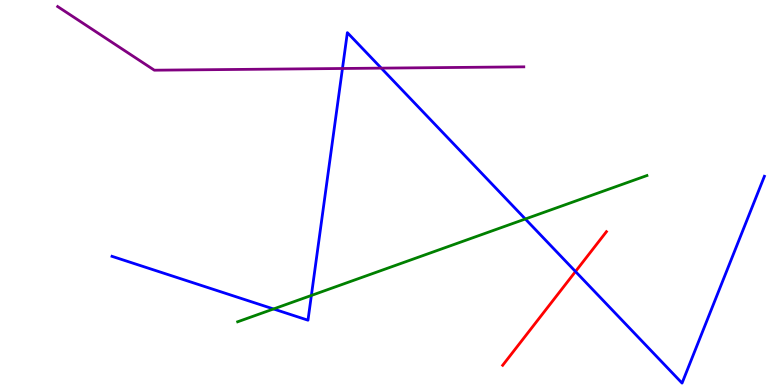[{'lines': ['blue', 'red'], 'intersections': [{'x': 7.43, 'y': 2.95}]}, {'lines': ['green', 'red'], 'intersections': []}, {'lines': ['purple', 'red'], 'intersections': []}, {'lines': ['blue', 'green'], 'intersections': [{'x': 3.53, 'y': 1.97}, {'x': 4.02, 'y': 2.33}, {'x': 6.78, 'y': 4.31}]}, {'lines': ['blue', 'purple'], 'intersections': [{'x': 4.42, 'y': 8.22}, {'x': 4.92, 'y': 8.23}]}, {'lines': ['green', 'purple'], 'intersections': []}]